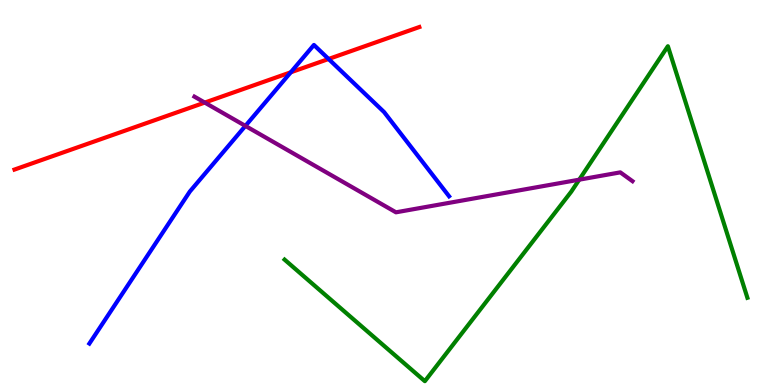[{'lines': ['blue', 'red'], 'intersections': [{'x': 3.75, 'y': 8.12}, {'x': 4.24, 'y': 8.47}]}, {'lines': ['green', 'red'], 'intersections': []}, {'lines': ['purple', 'red'], 'intersections': [{'x': 2.64, 'y': 7.34}]}, {'lines': ['blue', 'green'], 'intersections': []}, {'lines': ['blue', 'purple'], 'intersections': [{'x': 3.17, 'y': 6.73}]}, {'lines': ['green', 'purple'], 'intersections': [{'x': 7.47, 'y': 5.33}]}]